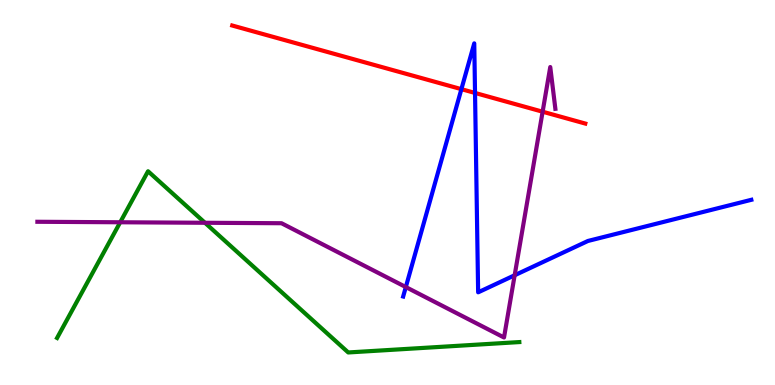[{'lines': ['blue', 'red'], 'intersections': [{'x': 5.95, 'y': 7.68}, {'x': 6.13, 'y': 7.59}]}, {'lines': ['green', 'red'], 'intersections': []}, {'lines': ['purple', 'red'], 'intersections': [{'x': 7.0, 'y': 7.1}]}, {'lines': ['blue', 'green'], 'intersections': []}, {'lines': ['blue', 'purple'], 'intersections': [{'x': 5.24, 'y': 2.54}, {'x': 6.64, 'y': 2.85}]}, {'lines': ['green', 'purple'], 'intersections': [{'x': 1.55, 'y': 4.23}, {'x': 2.64, 'y': 4.21}]}]